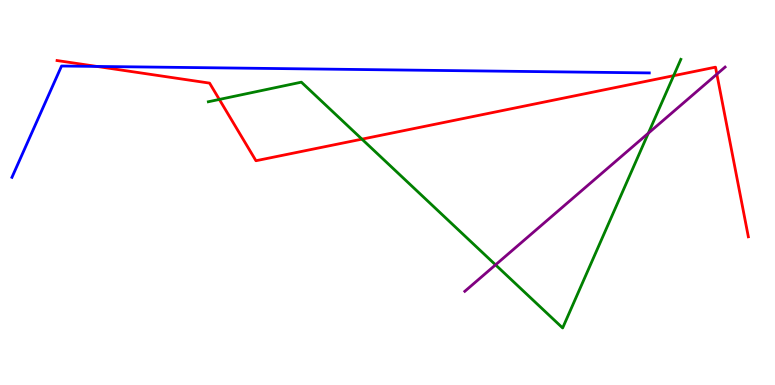[{'lines': ['blue', 'red'], 'intersections': [{'x': 1.25, 'y': 8.27}]}, {'lines': ['green', 'red'], 'intersections': [{'x': 2.83, 'y': 7.42}, {'x': 4.67, 'y': 6.39}, {'x': 8.69, 'y': 8.03}]}, {'lines': ['purple', 'red'], 'intersections': [{'x': 9.25, 'y': 8.07}]}, {'lines': ['blue', 'green'], 'intersections': []}, {'lines': ['blue', 'purple'], 'intersections': []}, {'lines': ['green', 'purple'], 'intersections': [{'x': 6.39, 'y': 3.12}, {'x': 8.37, 'y': 6.54}]}]